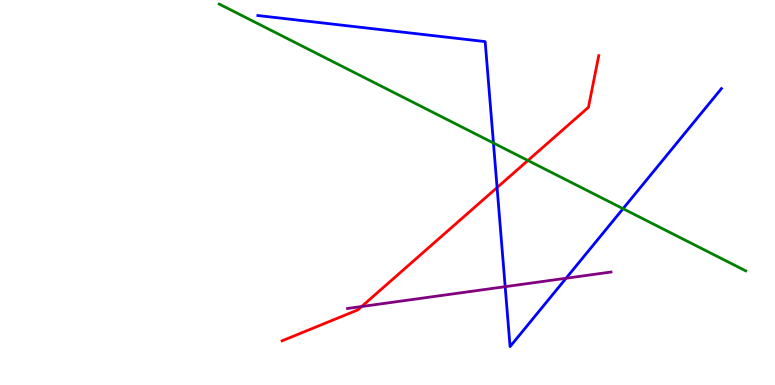[{'lines': ['blue', 'red'], 'intersections': [{'x': 6.41, 'y': 5.13}]}, {'lines': ['green', 'red'], 'intersections': [{'x': 6.81, 'y': 5.83}]}, {'lines': ['purple', 'red'], 'intersections': [{'x': 4.67, 'y': 2.04}]}, {'lines': ['blue', 'green'], 'intersections': [{'x': 6.37, 'y': 6.29}, {'x': 8.04, 'y': 4.58}]}, {'lines': ['blue', 'purple'], 'intersections': [{'x': 6.52, 'y': 2.55}, {'x': 7.3, 'y': 2.77}]}, {'lines': ['green', 'purple'], 'intersections': []}]